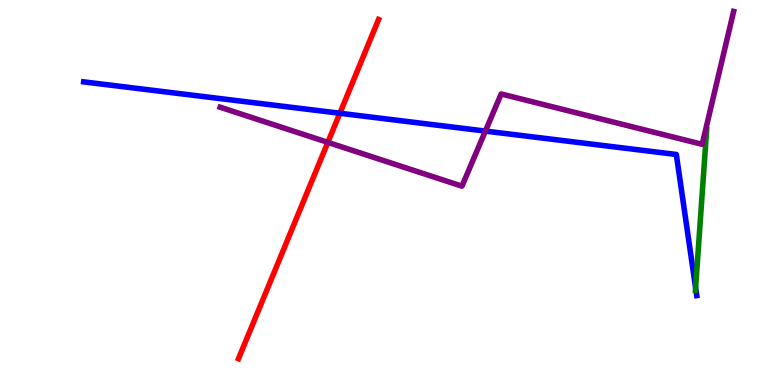[{'lines': ['blue', 'red'], 'intersections': [{'x': 4.39, 'y': 7.06}]}, {'lines': ['green', 'red'], 'intersections': []}, {'lines': ['purple', 'red'], 'intersections': [{'x': 4.23, 'y': 6.3}]}, {'lines': ['blue', 'green'], 'intersections': [{'x': 8.98, 'y': 2.53}]}, {'lines': ['blue', 'purple'], 'intersections': [{'x': 6.26, 'y': 6.6}]}, {'lines': ['green', 'purple'], 'intersections': []}]